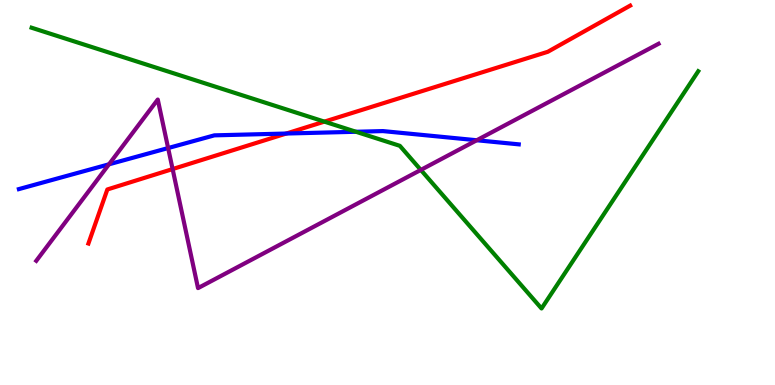[{'lines': ['blue', 'red'], 'intersections': [{'x': 3.69, 'y': 6.53}]}, {'lines': ['green', 'red'], 'intersections': [{'x': 4.19, 'y': 6.84}]}, {'lines': ['purple', 'red'], 'intersections': [{'x': 2.23, 'y': 5.61}]}, {'lines': ['blue', 'green'], 'intersections': [{'x': 4.59, 'y': 6.58}]}, {'lines': ['blue', 'purple'], 'intersections': [{'x': 1.41, 'y': 5.73}, {'x': 2.17, 'y': 6.15}, {'x': 6.15, 'y': 6.36}]}, {'lines': ['green', 'purple'], 'intersections': [{'x': 5.43, 'y': 5.59}]}]